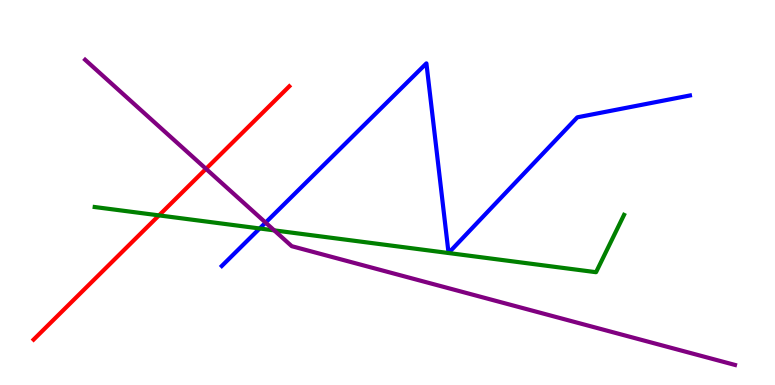[{'lines': ['blue', 'red'], 'intersections': []}, {'lines': ['green', 'red'], 'intersections': [{'x': 2.05, 'y': 4.41}]}, {'lines': ['purple', 'red'], 'intersections': [{'x': 2.66, 'y': 5.61}]}, {'lines': ['blue', 'green'], 'intersections': [{'x': 3.35, 'y': 4.07}]}, {'lines': ['blue', 'purple'], 'intersections': [{'x': 3.43, 'y': 4.22}]}, {'lines': ['green', 'purple'], 'intersections': [{'x': 3.54, 'y': 4.02}]}]